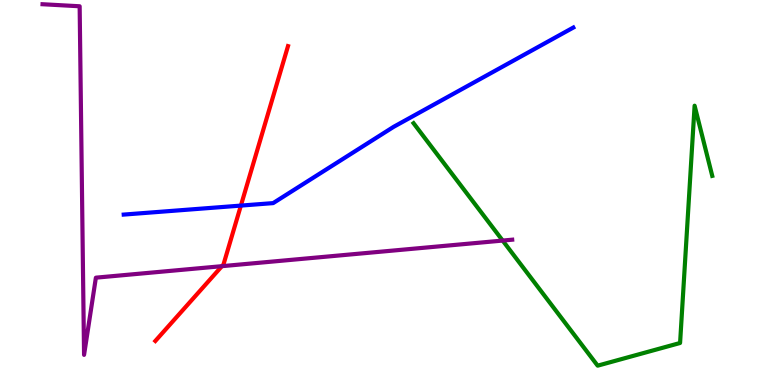[{'lines': ['blue', 'red'], 'intersections': [{'x': 3.11, 'y': 4.66}]}, {'lines': ['green', 'red'], 'intersections': []}, {'lines': ['purple', 'red'], 'intersections': [{'x': 2.86, 'y': 3.09}]}, {'lines': ['blue', 'green'], 'intersections': []}, {'lines': ['blue', 'purple'], 'intersections': []}, {'lines': ['green', 'purple'], 'intersections': [{'x': 6.49, 'y': 3.75}]}]